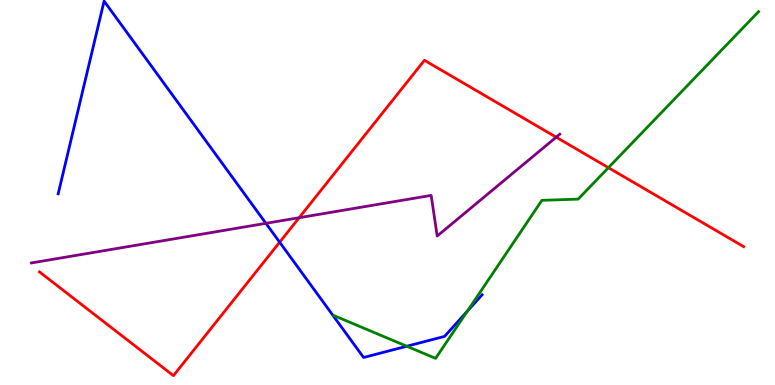[{'lines': ['blue', 'red'], 'intersections': [{'x': 3.61, 'y': 3.71}]}, {'lines': ['green', 'red'], 'intersections': [{'x': 7.85, 'y': 5.64}]}, {'lines': ['purple', 'red'], 'intersections': [{'x': 3.86, 'y': 4.35}, {'x': 7.18, 'y': 6.44}]}, {'lines': ['blue', 'green'], 'intersections': [{'x': 5.25, 'y': 1.01}, {'x': 6.03, 'y': 1.92}]}, {'lines': ['blue', 'purple'], 'intersections': [{'x': 3.43, 'y': 4.2}]}, {'lines': ['green', 'purple'], 'intersections': []}]